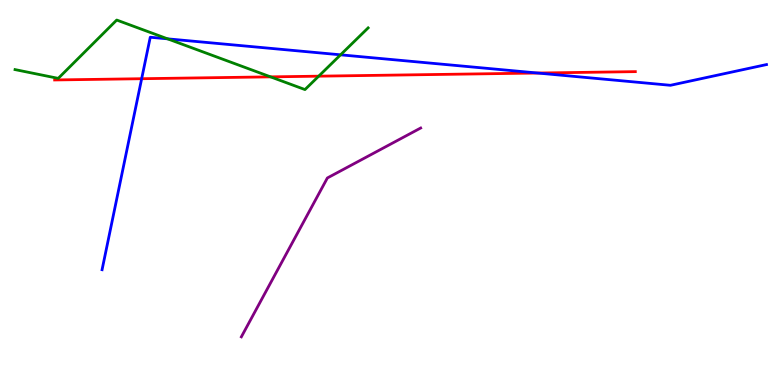[{'lines': ['blue', 'red'], 'intersections': [{'x': 1.83, 'y': 7.96}, {'x': 6.94, 'y': 8.1}]}, {'lines': ['green', 'red'], 'intersections': [{'x': 3.49, 'y': 8.0}, {'x': 4.11, 'y': 8.02}]}, {'lines': ['purple', 'red'], 'intersections': []}, {'lines': ['blue', 'green'], 'intersections': [{'x': 2.16, 'y': 8.99}, {'x': 4.39, 'y': 8.58}]}, {'lines': ['blue', 'purple'], 'intersections': []}, {'lines': ['green', 'purple'], 'intersections': []}]